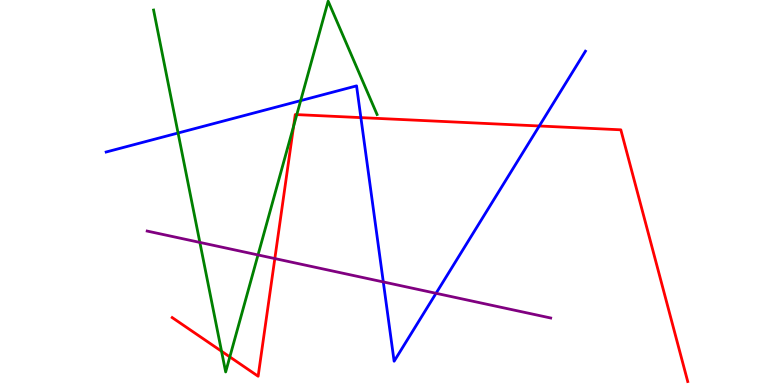[{'lines': ['blue', 'red'], 'intersections': [{'x': 4.66, 'y': 6.95}, {'x': 6.96, 'y': 6.73}]}, {'lines': ['green', 'red'], 'intersections': [{'x': 2.86, 'y': 0.876}, {'x': 2.97, 'y': 0.73}, {'x': 3.79, 'y': 6.72}, {'x': 3.83, 'y': 7.02}]}, {'lines': ['purple', 'red'], 'intersections': [{'x': 3.55, 'y': 3.28}]}, {'lines': ['blue', 'green'], 'intersections': [{'x': 2.3, 'y': 6.55}, {'x': 3.88, 'y': 7.39}]}, {'lines': ['blue', 'purple'], 'intersections': [{'x': 4.95, 'y': 2.68}, {'x': 5.63, 'y': 2.38}]}, {'lines': ['green', 'purple'], 'intersections': [{'x': 2.58, 'y': 3.7}, {'x': 3.33, 'y': 3.38}]}]